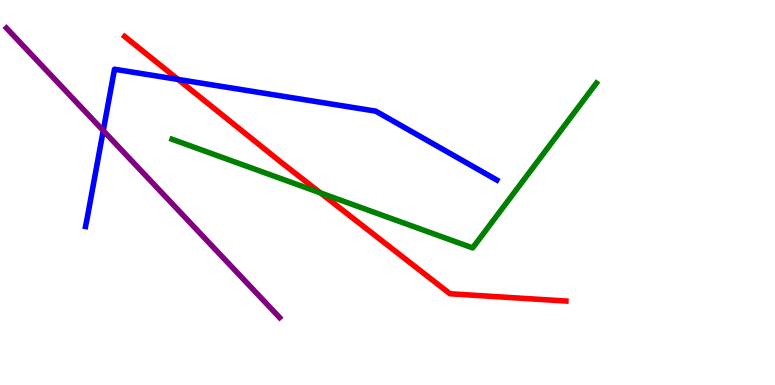[{'lines': ['blue', 'red'], 'intersections': [{'x': 2.3, 'y': 7.94}]}, {'lines': ['green', 'red'], 'intersections': [{'x': 4.13, 'y': 4.99}]}, {'lines': ['purple', 'red'], 'intersections': []}, {'lines': ['blue', 'green'], 'intersections': []}, {'lines': ['blue', 'purple'], 'intersections': [{'x': 1.33, 'y': 6.61}]}, {'lines': ['green', 'purple'], 'intersections': []}]